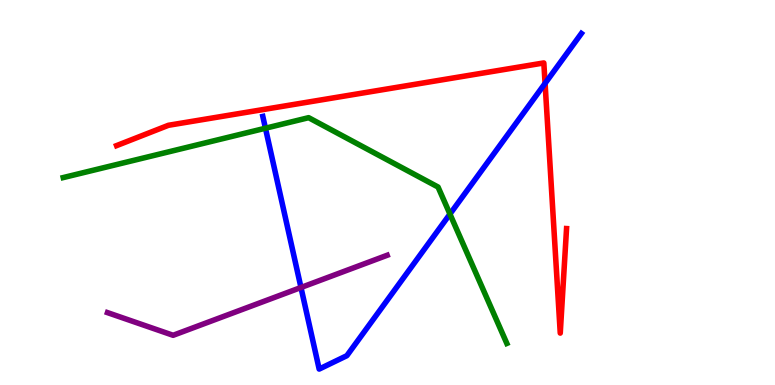[{'lines': ['blue', 'red'], 'intersections': [{'x': 7.03, 'y': 7.83}]}, {'lines': ['green', 'red'], 'intersections': []}, {'lines': ['purple', 'red'], 'intersections': []}, {'lines': ['blue', 'green'], 'intersections': [{'x': 3.43, 'y': 6.67}, {'x': 5.81, 'y': 4.44}]}, {'lines': ['blue', 'purple'], 'intersections': [{'x': 3.88, 'y': 2.53}]}, {'lines': ['green', 'purple'], 'intersections': []}]